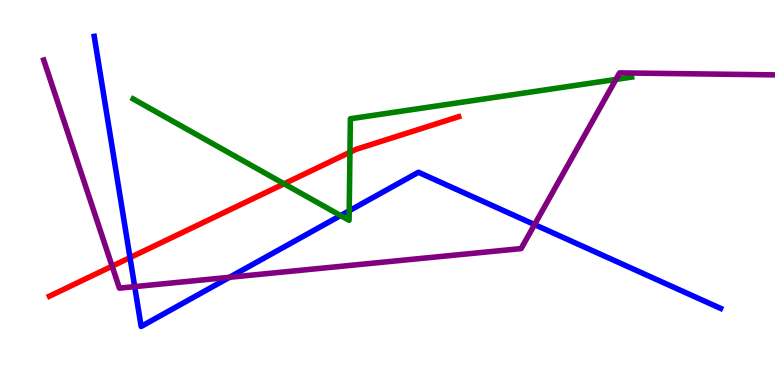[{'lines': ['blue', 'red'], 'intersections': [{'x': 1.68, 'y': 3.31}]}, {'lines': ['green', 'red'], 'intersections': [{'x': 3.67, 'y': 5.23}, {'x': 4.52, 'y': 6.05}]}, {'lines': ['purple', 'red'], 'intersections': [{'x': 1.45, 'y': 3.09}]}, {'lines': ['blue', 'green'], 'intersections': [{'x': 4.39, 'y': 4.4}, {'x': 4.51, 'y': 4.53}]}, {'lines': ['blue', 'purple'], 'intersections': [{'x': 1.74, 'y': 2.56}, {'x': 2.96, 'y': 2.8}, {'x': 6.9, 'y': 4.17}]}, {'lines': ['green', 'purple'], 'intersections': [{'x': 7.95, 'y': 7.94}]}]